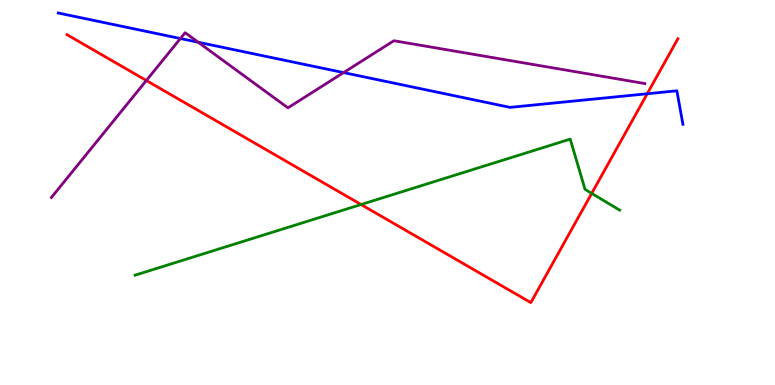[{'lines': ['blue', 'red'], 'intersections': [{'x': 8.35, 'y': 7.56}]}, {'lines': ['green', 'red'], 'intersections': [{'x': 4.66, 'y': 4.69}, {'x': 7.63, 'y': 4.98}]}, {'lines': ['purple', 'red'], 'intersections': [{'x': 1.89, 'y': 7.91}]}, {'lines': ['blue', 'green'], 'intersections': []}, {'lines': ['blue', 'purple'], 'intersections': [{'x': 2.33, 'y': 9.0}, {'x': 2.56, 'y': 8.9}, {'x': 4.43, 'y': 8.11}]}, {'lines': ['green', 'purple'], 'intersections': []}]